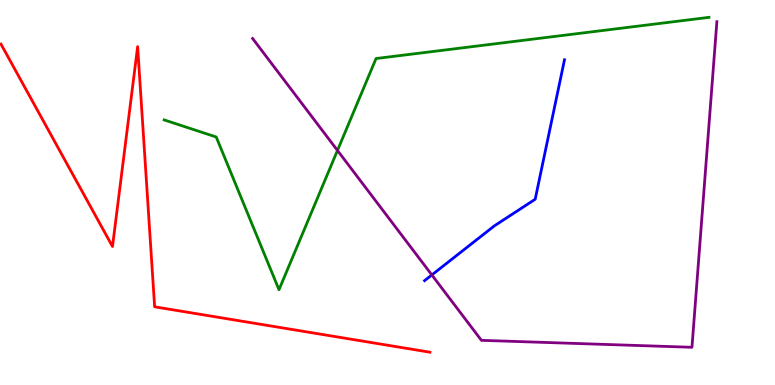[{'lines': ['blue', 'red'], 'intersections': []}, {'lines': ['green', 'red'], 'intersections': []}, {'lines': ['purple', 'red'], 'intersections': []}, {'lines': ['blue', 'green'], 'intersections': []}, {'lines': ['blue', 'purple'], 'intersections': [{'x': 5.57, 'y': 2.86}]}, {'lines': ['green', 'purple'], 'intersections': [{'x': 4.35, 'y': 6.09}]}]